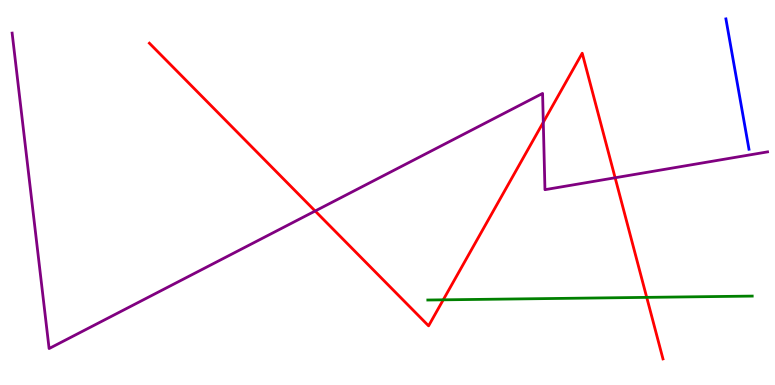[{'lines': ['blue', 'red'], 'intersections': []}, {'lines': ['green', 'red'], 'intersections': [{'x': 5.72, 'y': 2.21}, {'x': 8.34, 'y': 2.28}]}, {'lines': ['purple', 'red'], 'intersections': [{'x': 4.07, 'y': 4.52}, {'x': 7.01, 'y': 6.82}, {'x': 7.94, 'y': 5.38}]}, {'lines': ['blue', 'green'], 'intersections': []}, {'lines': ['blue', 'purple'], 'intersections': []}, {'lines': ['green', 'purple'], 'intersections': []}]